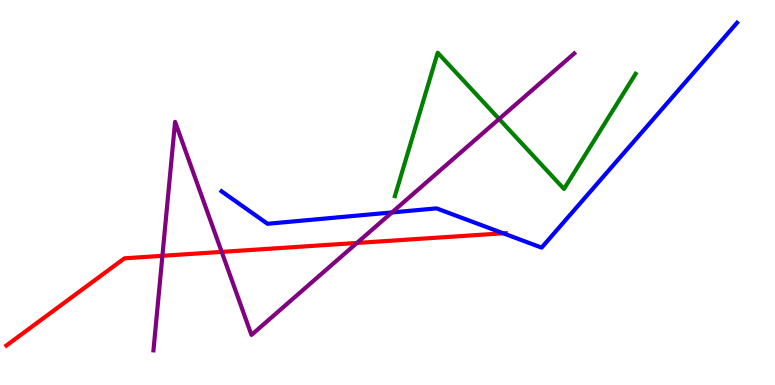[{'lines': ['blue', 'red'], 'intersections': [{'x': 6.49, 'y': 3.94}]}, {'lines': ['green', 'red'], 'intersections': []}, {'lines': ['purple', 'red'], 'intersections': [{'x': 2.1, 'y': 3.36}, {'x': 2.86, 'y': 3.46}, {'x': 4.61, 'y': 3.69}]}, {'lines': ['blue', 'green'], 'intersections': []}, {'lines': ['blue', 'purple'], 'intersections': [{'x': 5.06, 'y': 4.48}]}, {'lines': ['green', 'purple'], 'intersections': [{'x': 6.44, 'y': 6.91}]}]